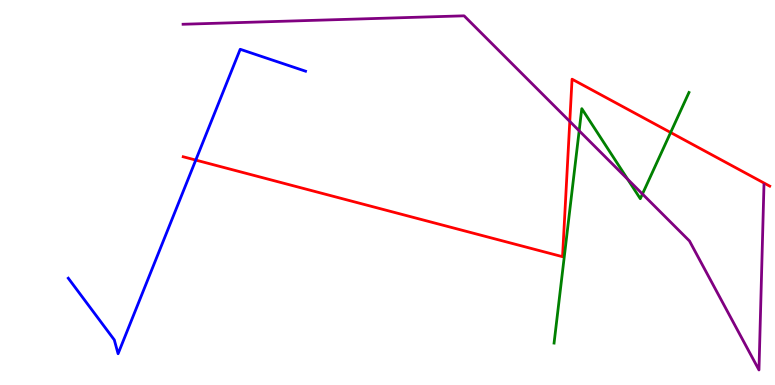[{'lines': ['blue', 'red'], 'intersections': [{'x': 2.53, 'y': 5.84}]}, {'lines': ['green', 'red'], 'intersections': [{'x': 8.65, 'y': 6.56}]}, {'lines': ['purple', 'red'], 'intersections': [{'x': 7.35, 'y': 6.85}]}, {'lines': ['blue', 'green'], 'intersections': []}, {'lines': ['blue', 'purple'], 'intersections': []}, {'lines': ['green', 'purple'], 'intersections': [{'x': 7.47, 'y': 6.6}, {'x': 8.1, 'y': 5.35}, {'x': 8.29, 'y': 4.96}]}]